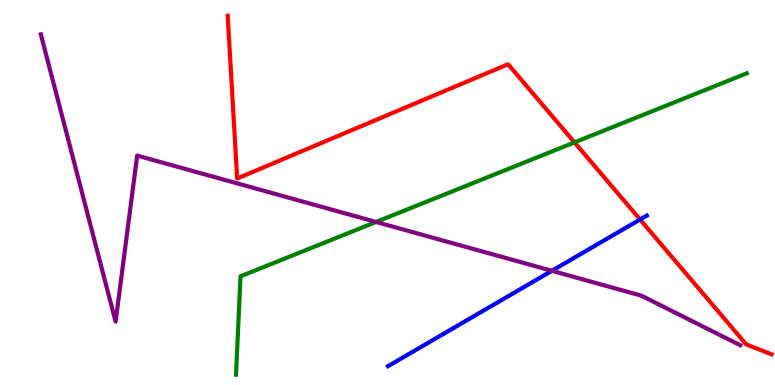[{'lines': ['blue', 'red'], 'intersections': [{'x': 8.26, 'y': 4.3}]}, {'lines': ['green', 'red'], 'intersections': [{'x': 7.41, 'y': 6.3}]}, {'lines': ['purple', 'red'], 'intersections': []}, {'lines': ['blue', 'green'], 'intersections': []}, {'lines': ['blue', 'purple'], 'intersections': [{'x': 7.12, 'y': 2.97}]}, {'lines': ['green', 'purple'], 'intersections': [{'x': 4.85, 'y': 4.23}]}]